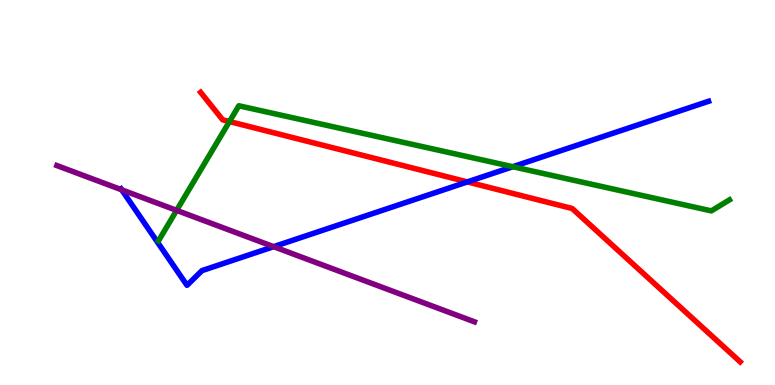[{'lines': ['blue', 'red'], 'intersections': [{'x': 6.03, 'y': 5.28}]}, {'lines': ['green', 'red'], 'intersections': [{'x': 2.96, 'y': 6.84}]}, {'lines': ['purple', 'red'], 'intersections': []}, {'lines': ['blue', 'green'], 'intersections': [{'x': 6.62, 'y': 5.67}]}, {'lines': ['blue', 'purple'], 'intersections': [{'x': 1.57, 'y': 5.07}, {'x': 3.53, 'y': 3.59}]}, {'lines': ['green', 'purple'], 'intersections': [{'x': 2.28, 'y': 4.54}]}]